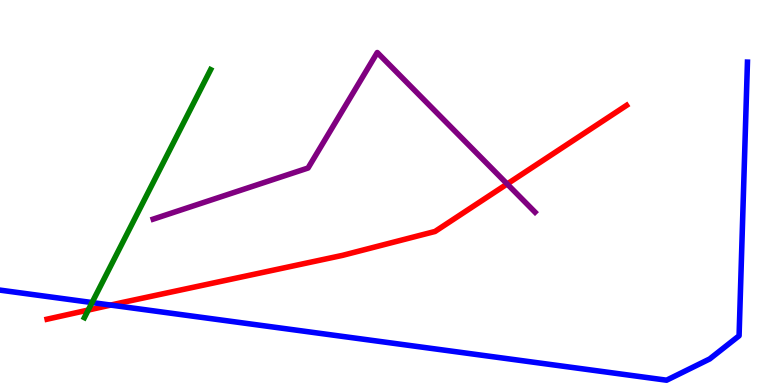[{'lines': ['blue', 'red'], 'intersections': [{'x': 1.43, 'y': 2.08}]}, {'lines': ['green', 'red'], 'intersections': [{'x': 1.14, 'y': 1.95}]}, {'lines': ['purple', 'red'], 'intersections': [{'x': 6.54, 'y': 5.22}]}, {'lines': ['blue', 'green'], 'intersections': [{'x': 1.19, 'y': 2.14}]}, {'lines': ['blue', 'purple'], 'intersections': []}, {'lines': ['green', 'purple'], 'intersections': []}]